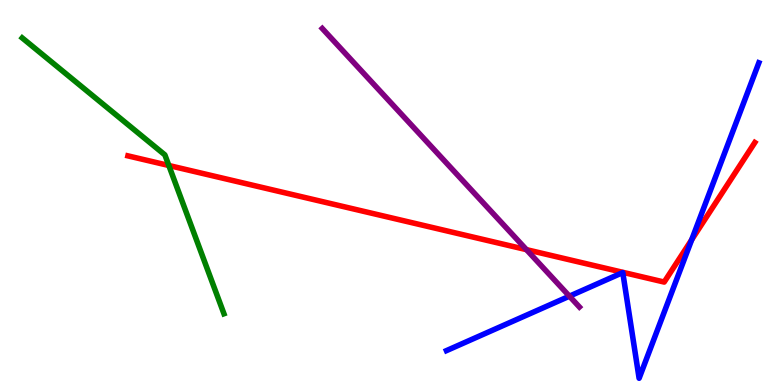[{'lines': ['blue', 'red'], 'intersections': [{'x': 8.93, 'y': 3.77}]}, {'lines': ['green', 'red'], 'intersections': [{'x': 2.18, 'y': 5.7}]}, {'lines': ['purple', 'red'], 'intersections': [{'x': 6.79, 'y': 3.52}]}, {'lines': ['blue', 'green'], 'intersections': []}, {'lines': ['blue', 'purple'], 'intersections': [{'x': 7.35, 'y': 2.31}]}, {'lines': ['green', 'purple'], 'intersections': []}]